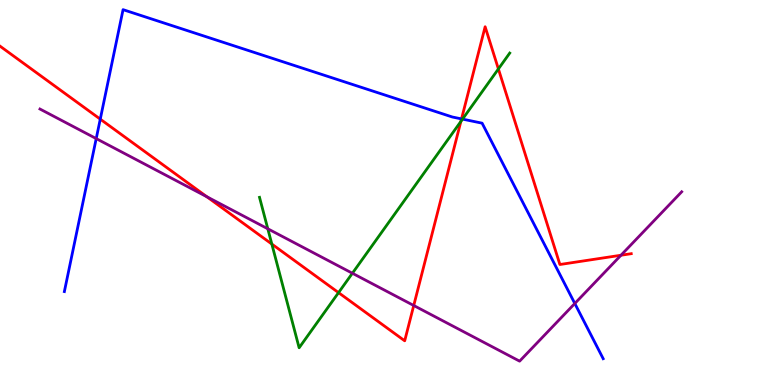[{'lines': ['blue', 'red'], 'intersections': [{'x': 1.29, 'y': 6.91}, {'x': 5.96, 'y': 6.91}]}, {'lines': ['green', 'red'], 'intersections': [{'x': 3.51, 'y': 3.66}, {'x': 4.37, 'y': 2.4}, {'x': 5.95, 'y': 6.85}, {'x': 6.43, 'y': 8.21}]}, {'lines': ['purple', 'red'], 'intersections': [{'x': 2.67, 'y': 4.89}, {'x': 5.34, 'y': 2.06}, {'x': 8.01, 'y': 3.37}]}, {'lines': ['blue', 'green'], 'intersections': [{'x': 5.97, 'y': 6.91}]}, {'lines': ['blue', 'purple'], 'intersections': [{'x': 1.24, 'y': 6.4}, {'x': 7.42, 'y': 2.12}]}, {'lines': ['green', 'purple'], 'intersections': [{'x': 3.46, 'y': 4.06}, {'x': 4.55, 'y': 2.9}]}]